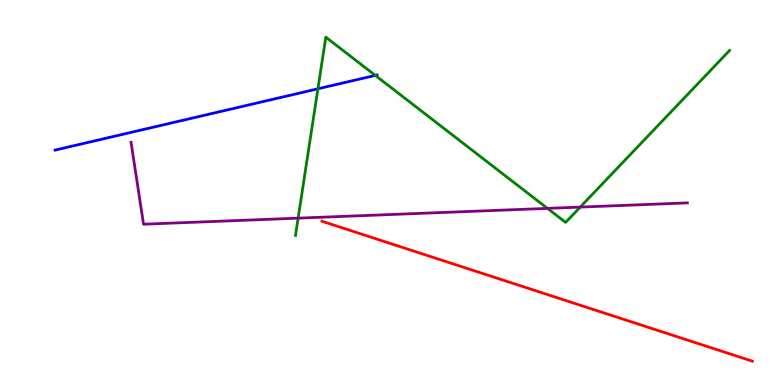[{'lines': ['blue', 'red'], 'intersections': []}, {'lines': ['green', 'red'], 'intersections': []}, {'lines': ['purple', 'red'], 'intersections': []}, {'lines': ['blue', 'green'], 'intersections': [{'x': 4.1, 'y': 7.69}, {'x': 4.84, 'y': 8.04}]}, {'lines': ['blue', 'purple'], 'intersections': []}, {'lines': ['green', 'purple'], 'intersections': [{'x': 3.85, 'y': 4.33}, {'x': 7.06, 'y': 4.59}, {'x': 7.49, 'y': 4.62}]}]